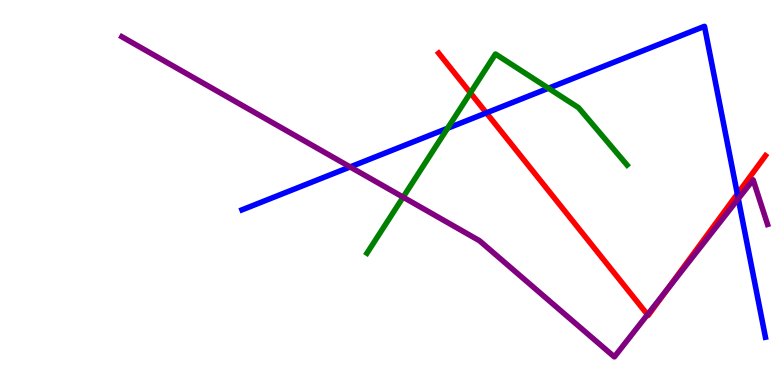[{'lines': ['blue', 'red'], 'intersections': [{'x': 6.28, 'y': 7.07}, {'x': 9.51, 'y': 4.96}]}, {'lines': ['green', 'red'], 'intersections': [{'x': 6.07, 'y': 7.59}]}, {'lines': ['purple', 'red'], 'intersections': [{'x': 8.35, 'y': 1.83}, {'x': 8.61, 'y': 2.49}]}, {'lines': ['blue', 'green'], 'intersections': [{'x': 5.77, 'y': 6.67}, {'x': 7.08, 'y': 7.71}]}, {'lines': ['blue', 'purple'], 'intersections': [{'x': 4.52, 'y': 5.66}, {'x': 9.53, 'y': 4.84}]}, {'lines': ['green', 'purple'], 'intersections': [{'x': 5.2, 'y': 4.88}]}]